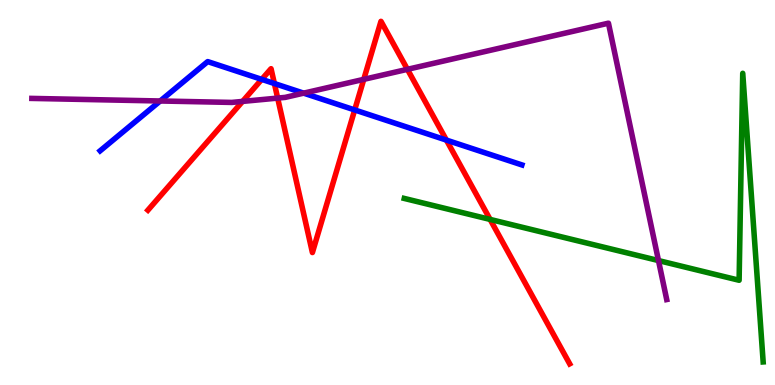[{'lines': ['blue', 'red'], 'intersections': [{'x': 3.38, 'y': 7.94}, {'x': 3.54, 'y': 7.83}, {'x': 4.58, 'y': 7.14}, {'x': 5.76, 'y': 6.36}]}, {'lines': ['green', 'red'], 'intersections': [{'x': 6.32, 'y': 4.3}]}, {'lines': ['purple', 'red'], 'intersections': [{'x': 3.13, 'y': 7.37}, {'x': 3.58, 'y': 7.45}, {'x': 4.69, 'y': 7.94}, {'x': 5.26, 'y': 8.2}]}, {'lines': ['blue', 'green'], 'intersections': []}, {'lines': ['blue', 'purple'], 'intersections': [{'x': 2.07, 'y': 7.38}, {'x': 3.92, 'y': 7.58}]}, {'lines': ['green', 'purple'], 'intersections': [{'x': 8.5, 'y': 3.23}]}]